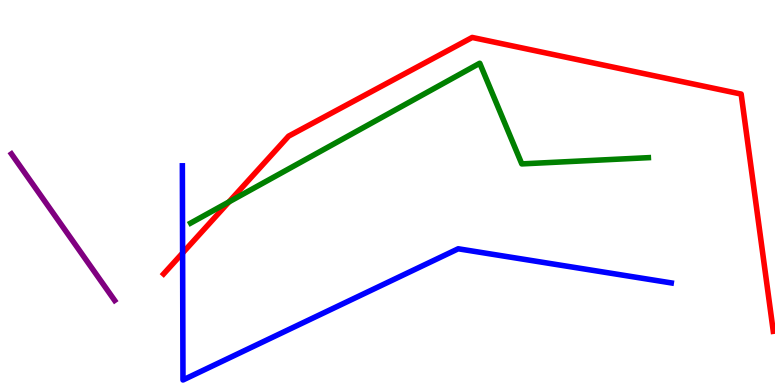[{'lines': ['blue', 'red'], 'intersections': [{'x': 2.36, 'y': 3.43}]}, {'lines': ['green', 'red'], 'intersections': [{'x': 2.95, 'y': 4.76}]}, {'lines': ['purple', 'red'], 'intersections': []}, {'lines': ['blue', 'green'], 'intersections': []}, {'lines': ['blue', 'purple'], 'intersections': []}, {'lines': ['green', 'purple'], 'intersections': []}]